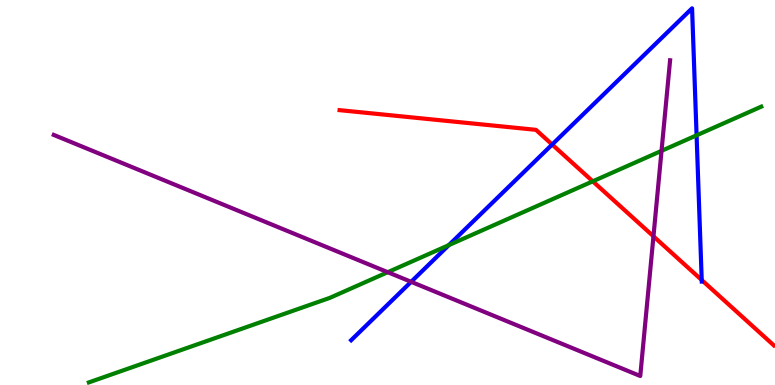[{'lines': ['blue', 'red'], 'intersections': [{'x': 7.12, 'y': 6.25}, {'x': 9.05, 'y': 2.73}]}, {'lines': ['green', 'red'], 'intersections': [{'x': 7.65, 'y': 5.29}]}, {'lines': ['purple', 'red'], 'intersections': [{'x': 8.43, 'y': 3.86}]}, {'lines': ['blue', 'green'], 'intersections': [{'x': 5.79, 'y': 3.63}, {'x': 8.99, 'y': 6.49}]}, {'lines': ['blue', 'purple'], 'intersections': [{'x': 5.3, 'y': 2.68}]}, {'lines': ['green', 'purple'], 'intersections': [{'x': 5.0, 'y': 2.93}, {'x': 8.54, 'y': 6.08}]}]